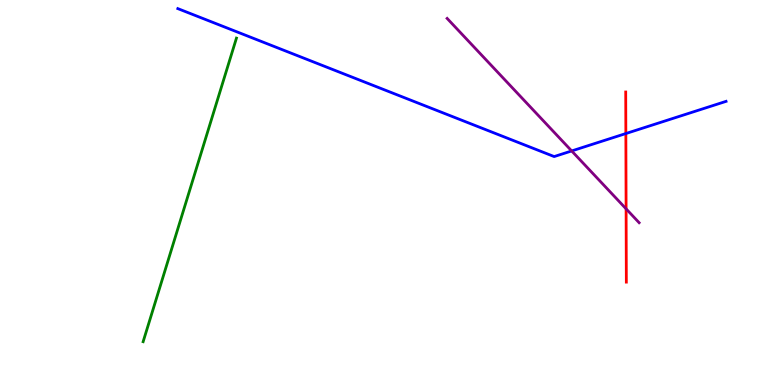[{'lines': ['blue', 'red'], 'intersections': [{'x': 8.08, 'y': 6.53}]}, {'lines': ['green', 'red'], 'intersections': []}, {'lines': ['purple', 'red'], 'intersections': [{'x': 8.08, 'y': 4.58}]}, {'lines': ['blue', 'green'], 'intersections': []}, {'lines': ['blue', 'purple'], 'intersections': [{'x': 7.38, 'y': 6.08}]}, {'lines': ['green', 'purple'], 'intersections': []}]